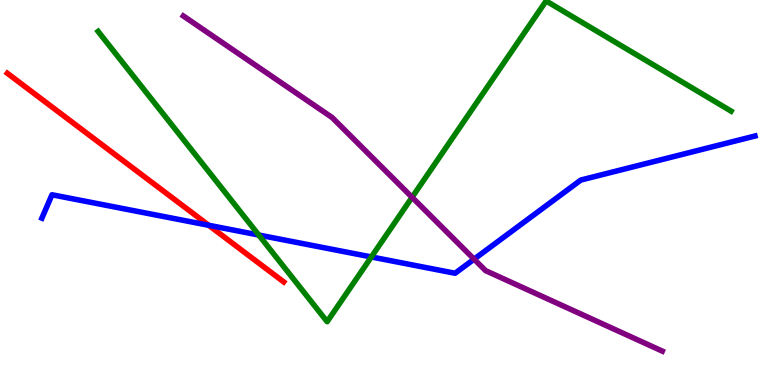[{'lines': ['blue', 'red'], 'intersections': [{'x': 2.69, 'y': 4.15}]}, {'lines': ['green', 'red'], 'intersections': []}, {'lines': ['purple', 'red'], 'intersections': []}, {'lines': ['blue', 'green'], 'intersections': [{'x': 3.34, 'y': 3.9}, {'x': 4.79, 'y': 3.33}]}, {'lines': ['blue', 'purple'], 'intersections': [{'x': 6.12, 'y': 3.27}]}, {'lines': ['green', 'purple'], 'intersections': [{'x': 5.32, 'y': 4.88}]}]